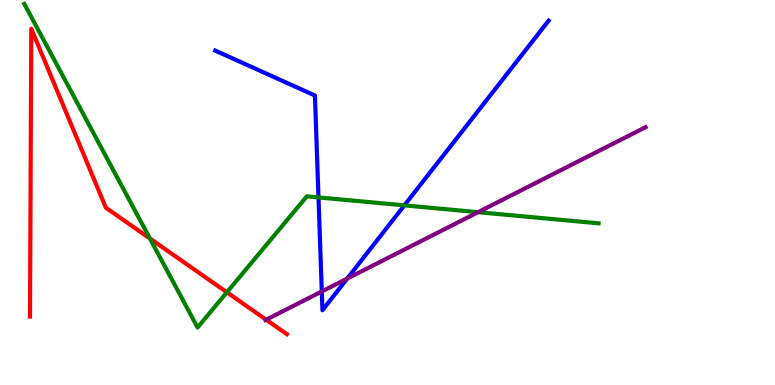[{'lines': ['blue', 'red'], 'intersections': []}, {'lines': ['green', 'red'], 'intersections': [{'x': 1.93, 'y': 3.8}, {'x': 2.93, 'y': 2.41}]}, {'lines': ['purple', 'red'], 'intersections': [{'x': 3.43, 'y': 1.7}]}, {'lines': ['blue', 'green'], 'intersections': [{'x': 4.11, 'y': 4.87}, {'x': 5.22, 'y': 4.67}]}, {'lines': ['blue', 'purple'], 'intersections': [{'x': 4.15, 'y': 2.43}, {'x': 4.48, 'y': 2.76}]}, {'lines': ['green', 'purple'], 'intersections': [{'x': 6.17, 'y': 4.49}]}]